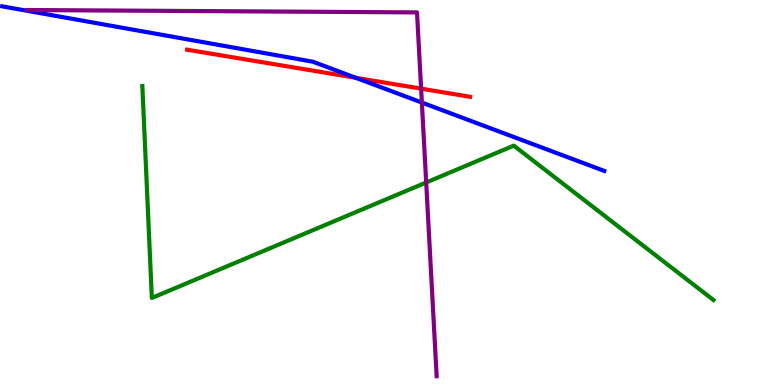[{'lines': ['blue', 'red'], 'intersections': [{'x': 4.59, 'y': 7.98}]}, {'lines': ['green', 'red'], 'intersections': []}, {'lines': ['purple', 'red'], 'intersections': [{'x': 5.43, 'y': 7.7}]}, {'lines': ['blue', 'green'], 'intersections': []}, {'lines': ['blue', 'purple'], 'intersections': [{'x': 5.44, 'y': 7.34}]}, {'lines': ['green', 'purple'], 'intersections': [{'x': 5.5, 'y': 5.26}]}]